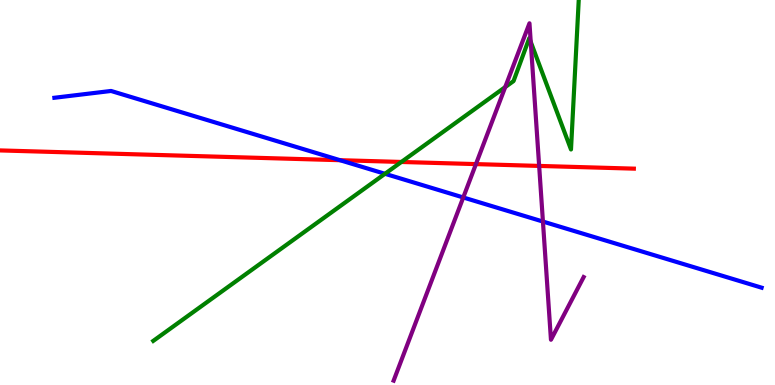[{'lines': ['blue', 'red'], 'intersections': [{'x': 4.39, 'y': 5.84}]}, {'lines': ['green', 'red'], 'intersections': [{'x': 5.18, 'y': 5.79}]}, {'lines': ['purple', 'red'], 'intersections': [{'x': 6.14, 'y': 5.74}, {'x': 6.96, 'y': 5.69}]}, {'lines': ['blue', 'green'], 'intersections': [{'x': 4.97, 'y': 5.49}]}, {'lines': ['blue', 'purple'], 'intersections': [{'x': 5.98, 'y': 4.87}, {'x': 7.01, 'y': 4.25}]}, {'lines': ['green', 'purple'], 'intersections': [{'x': 6.52, 'y': 7.74}, {'x': 6.85, 'y': 8.91}]}]